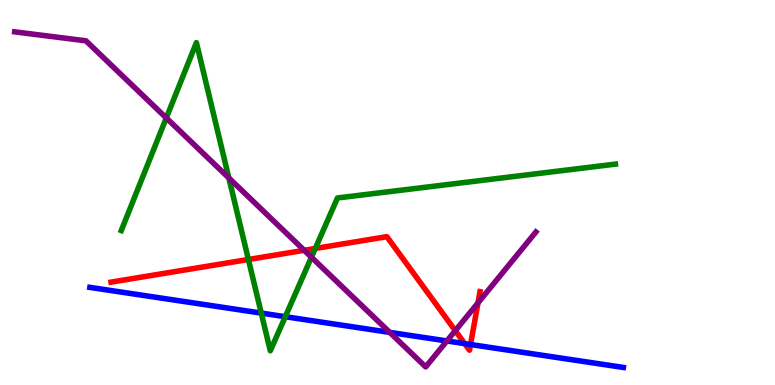[{'lines': ['blue', 'red'], 'intersections': [{'x': 6.0, 'y': 1.07}, {'x': 6.07, 'y': 1.05}]}, {'lines': ['green', 'red'], 'intersections': [{'x': 3.21, 'y': 3.26}, {'x': 4.07, 'y': 3.55}]}, {'lines': ['purple', 'red'], 'intersections': [{'x': 3.93, 'y': 3.5}, {'x': 5.87, 'y': 1.41}, {'x': 6.17, 'y': 2.13}]}, {'lines': ['blue', 'green'], 'intersections': [{'x': 3.37, 'y': 1.87}, {'x': 3.68, 'y': 1.77}]}, {'lines': ['blue', 'purple'], 'intersections': [{'x': 5.03, 'y': 1.37}, {'x': 5.77, 'y': 1.14}]}, {'lines': ['green', 'purple'], 'intersections': [{'x': 2.15, 'y': 6.94}, {'x': 2.95, 'y': 5.38}, {'x': 4.02, 'y': 3.32}]}]